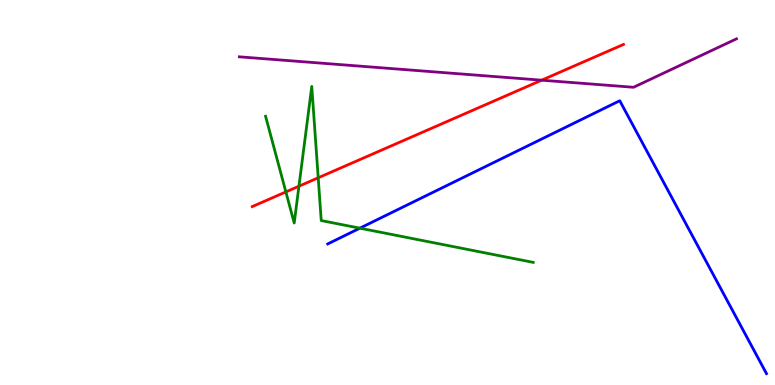[{'lines': ['blue', 'red'], 'intersections': []}, {'lines': ['green', 'red'], 'intersections': [{'x': 3.69, 'y': 5.02}, {'x': 3.86, 'y': 5.16}, {'x': 4.11, 'y': 5.38}]}, {'lines': ['purple', 'red'], 'intersections': [{'x': 6.99, 'y': 7.92}]}, {'lines': ['blue', 'green'], 'intersections': [{'x': 4.64, 'y': 4.07}]}, {'lines': ['blue', 'purple'], 'intersections': []}, {'lines': ['green', 'purple'], 'intersections': []}]